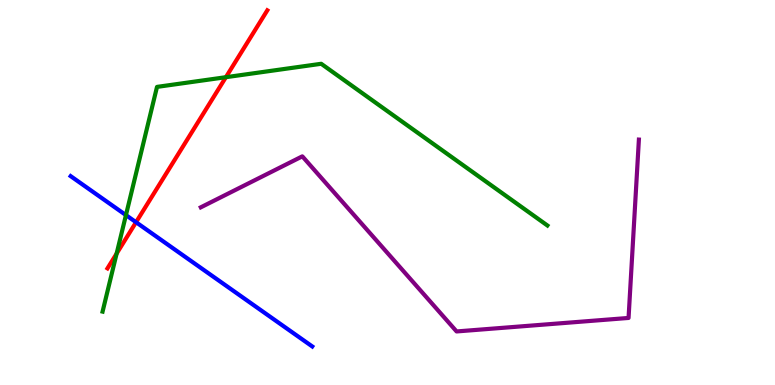[{'lines': ['blue', 'red'], 'intersections': [{'x': 1.76, 'y': 4.23}]}, {'lines': ['green', 'red'], 'intersections': [{'x': 1.5, 'y': 3.41}, {'x': 2.91, 'y': 7.99}]}, {'lines': ['purple', 'red'], 'intersections': []}, {'lines': ['blue', 'green'], 'intersections': [{'x': 1.63, 'y': 4.41}]}, {'lines': ['blue', 'purple'], 'intersections': []}, {'lines': ['green', 'purple'], 'intersections': []}]